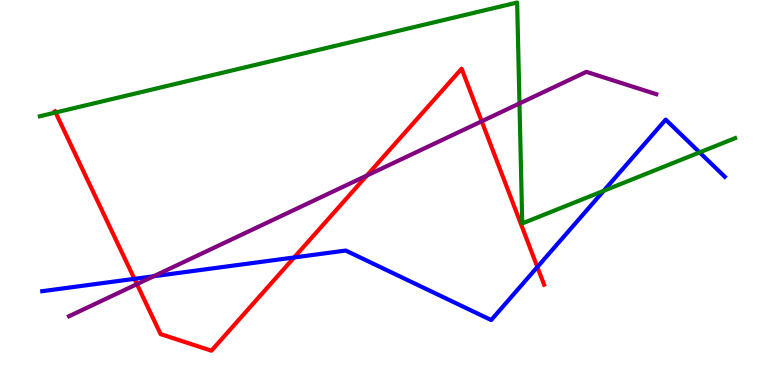[{'lines': ['blue', 'red'], 'intersections': [{'x': 1.73, 'y': 2.76}, {'x': 3.8, 'y': 3.31}, {'x': 6.93, 'y': 3.06}]}, {'lines': ['green', 'red'], 'intersections': [{'x': 0.717, 'y': 7.08}]}, {'lines': ['purple', 'red'], 'intersections': [{'x': 1.77, 'y': 2.62}, {'x': 4.73, 'y': 5.44}, {'x': 6.22, 'y': 6.85}]}, {'lines': ['blue', 'green'], 'intersections': [{'x': 7.79, 'y': 5.04}, {'x': 9.03, 'y': 6.04}]}, {'lines': ['blue', 'purple'], 'intersections': [{'x': 1.98, 'y': 2.82}]}, {'lines': ['green', 'purple'], 'intersections': [{'x': 6.7, 'y': 7.31}]}]